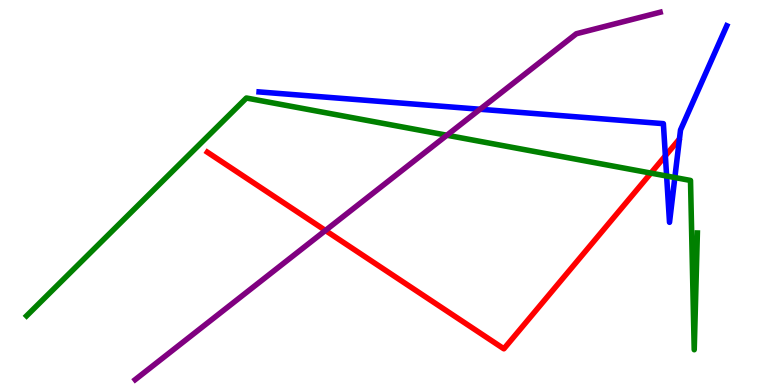[{'lines': ['blue', 'red'], 'intersections': [{'x': 8.59, 'y': 5.95}]}, {'lines': ['green', 'red'], 'intersections': [{'x': 8.4, 'y': 5.5}]}, {'lines': ['purple', 'red'], 'intersections': [{'x': 4.2, 'y': 4.01}]}, {'lines': ['blue', 'green'], 'intersections': [{'x': 8.6, 'y': 5.43}, {'x': 8.71, 'y': 5.39}]}, {'lines': ['blue', 'purple'], 'intersections': [{'x': 6.19, 'y': 7.16}]}, {'lines': ['green', 'purple'], 'intersections': [{'x': 5.77, 'y': 6.49}]}]